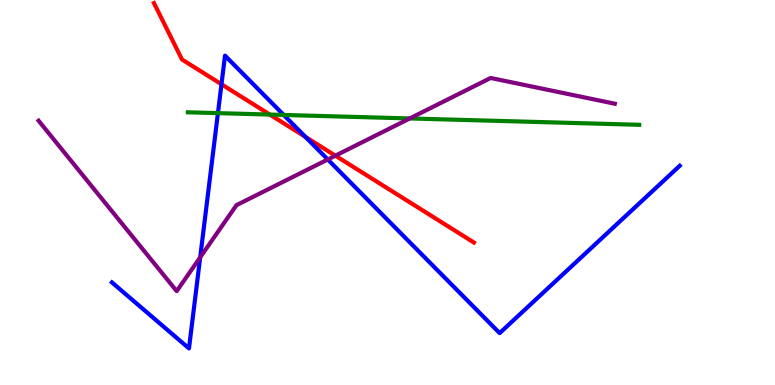[{'lines': ['blue', 'red'], 'intersections': [{'x': 2.86, 'y': 7.81}, {'x': 3.94, 'y': 6.44}]}, {'lines': ['green', 'red'], 'intersections': [{'x': 3.48, 'y': 7.02}]}, {'lines': ['purple', 'red'], 'intersections': [{'x': 4.33, 'y': 5.96}]}, {'lines': ['blue', 'green'], 'intersections': [{'x': 2.81, 'y': 7.06}, {'x': 3.66, 'y': 7.01}]}, {'lines': ['blue', 'purple'], 'intersections': [{'x': 2.58, 'y': 3.32}, {'x': 4.23, 'y': 5.86}]}, {'lines': ['green', 'purple'], 'intersections': [{'x': 5.29, 'y': 6.92}]}]